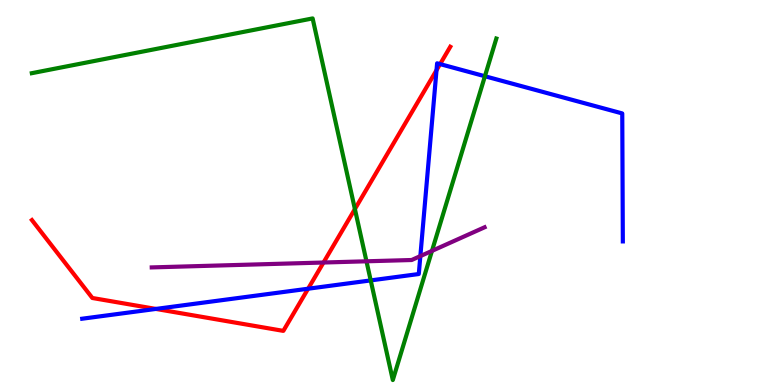[{'lines': ['blue', 'red'], 'intersections': [{'x': 2.01, 'y': 1.98}, {'x': 3.98, 'y': 2.5}, {'x': 5.63, 'y': 8.18}, {'x': 5.68, 'y': 8.34}]}, {'lines': ['green', 'red'], 'intersections': [{'x': 4.58, 'y': 4.57}]}, {'lines': ['purple', 'red'], 'intersections': [{'x': 4.17, 'y': 3.18}]}, {'lines': ['blue', 'green'], 'intersections': [{'x': 4.78, 'y': 2.72}, {'x': 6.26, 'y': 8.02}]}, {'lines': ['blue', 'purple'], 'intersections': [{'x': 5.42, 'y': 3.35}]}, {'lines': ['green', 'purple'], 'intersections': [{'x': 4.73, 'y': 3.21}, {'x': 5.57, 'y': 3.48}]}]